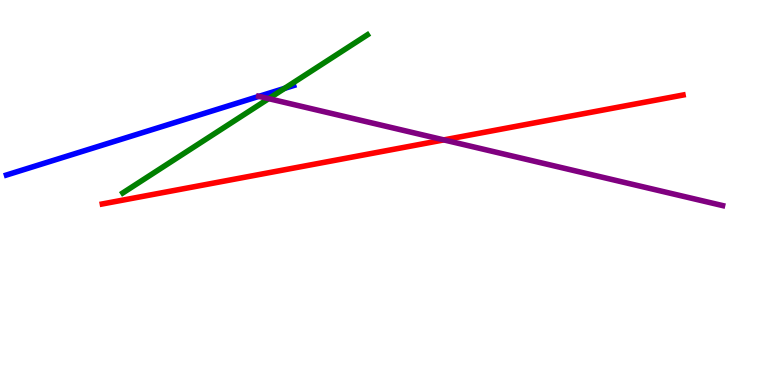[{'lines': ['blue', 'red'], 'intersections': []}, {'lines': ['green', 'red'], 'intersections': []}, {'lines': ['purple', 'red'], 'intersections': [{'x': 5.73, 'y': 6.37}]}, {'lines': ['blue', 'green'], 'intersections': [{'x': 3.67, 'y': 7.7}]}, {'lines': ['blue', 'purple'], 'intersections': [{'x': 3.34, 'y': 7.5}]}, {'lines': ['green', 'purple'], 'intersections': [{'x': 3.47, 'y': 7.44}]}]